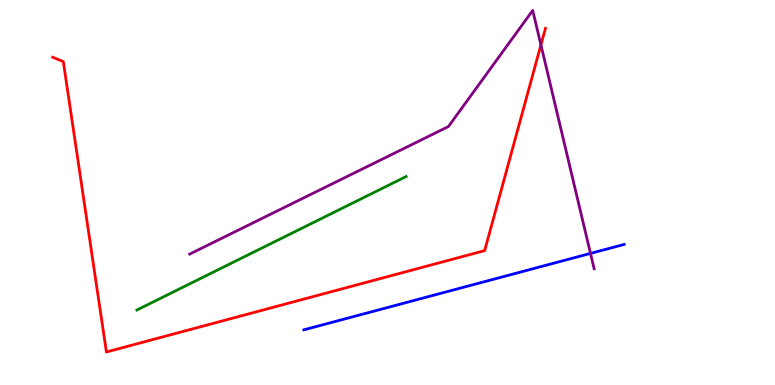[{'lines': ['blue', 'red'], 'intersections': []}, {'lines': ['green', 'red'], 'intersections': []}, {'lines': ['purple', 'red'], 'intersections': [{'x': 6.98, 'y': 8.83}]}, {'lines': ['blue', 'green'], 'intersections': []}, {'lines': ['blue', 'purple'], 'intersections': [{'x': 7.62, 'y': 3.42}]}, {'lines': ['green', 'purple'], 'intersections': []}]